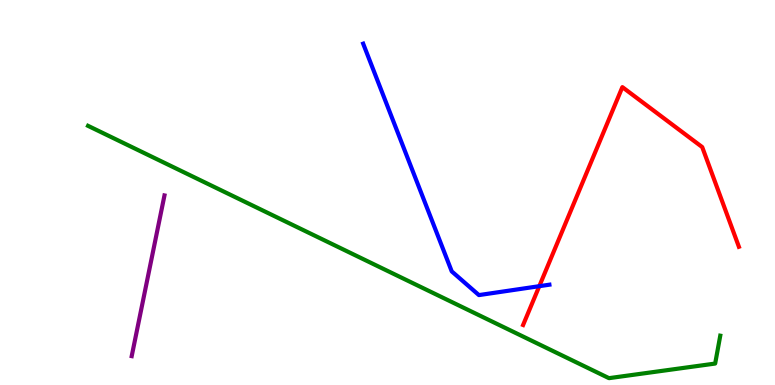[{'lines': ['blue', 'red'], 'intersections': [{'x': 6.96, 'y': 2.57}]}, {'lines': ['green', 'red'], 'intersections': []}, {'lines': ['purple', 'red'], 'intersections': []}, {'lines': ['blue', 'green'], 'intersections': []}, {'lines': ['blue', 'purple'], 'intersections': []}, {'lines': ['green', 'purple'], 'intersections': []}]